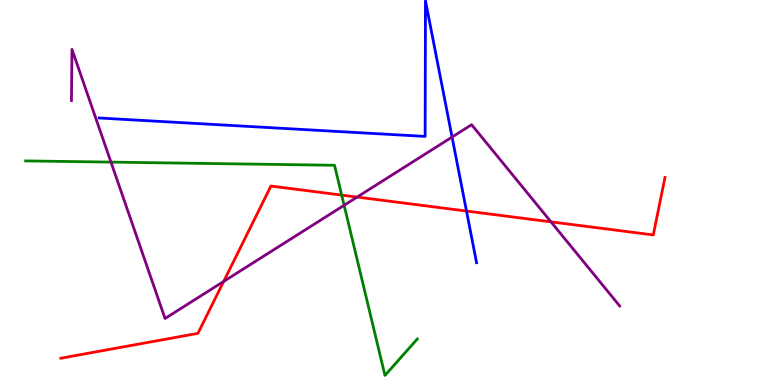[{'lines': ['blue', 'red'], 'intersections': [{'x': 6.02, 'y': 4.52}]}, {'lines': ['green', 'red'], 'intersections': [{'x': 4.41, 'y': 4.93}]}, {'lines': ['purple', 'red'], 'intersections': [{'x': 2.89, 'y': 2.69}, {'x': 4.61, 'y': 4.88}, {'x': 7.11, 'y': 4.24}]}, {'lines': ['blue', 'green'], 'intersections': []}, {'lines': ['blue', 'purple'], 'intersections': [{'x': 5.83, 'y': 6.44}]}, {'lines': ['green', 'purple'], 'intersections': [{'x': 1.43, 'y': 5.79}, {'x': 4.44, 'y': 4.67}]}]